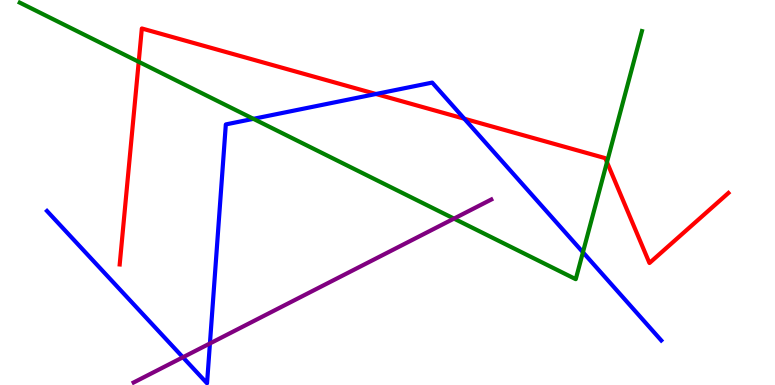[{'lines': ['blue', 'red'], 'intersections': [{'x': 4.85, 'y': 7.56}, {'x': 5.99, 'y': 6.92}]}, {'lines': ['green', 'red'], 'intersections': [{'x': 1.79, 'y': 8.39}, {'x': 7.83, 'y': 5.79}]}, {'lines': ['purple', 'red'], 'intersections': []}, {'lines': ['blue', 'green'], 'intersections': [{'x': 3.27, 'y': 6.91}, {'x': 7.52, 'y': 3.45}]}, {'lines': ['blue', 'purple'], 'intersections': [{'x': 2.36, 'y': 0.72}, {'x': 2.71, 'y': 1.08}]}, {'lines': ['green', 'purple'], 'intersections': [{'x': 5.86, 'y': 4.32}]}]